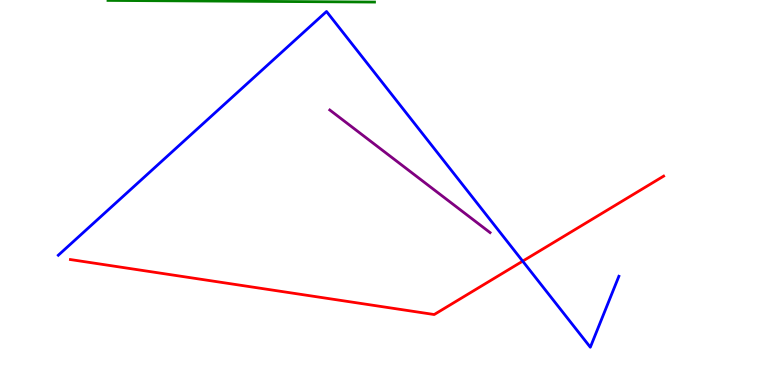[{'lines': ['blue', 'red'], 'intersections': [{'x': 6.74, 'y': 3.22}]}, {'lines': ['green', 'red'], 'intersections': []}, {'lines': ['purple', 'red'], 'intersections': []}, {'lines': ['blue', 'green'], 'intersections': []}, {'lines': ['blue', 'purple'], 'intersections': []}, {'lines': ['green', 'purple'], 'intersections': []}]